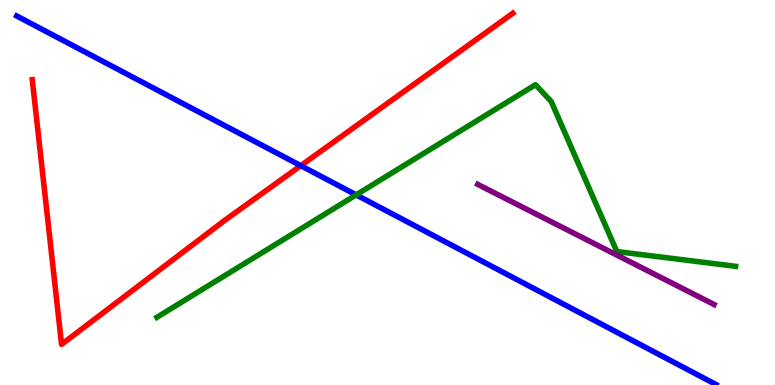[{'lines': ['blue', 'red'], 'intersections': [{'x': 3.88, 'y': 5.7}]}, {'lines': ['green', 'red'], 'intersections': []}, {'lines': ['purple', 'red'], 'intersections': []}, {'lines': ['blue', 'green'], 'intersections': [{'x': 4.6, 'y': 4.94}]}, {'lines': ['blue', 'purple'], 'intersections': []}, {'lines': ['green', 'purple'], 'intersections': []}]